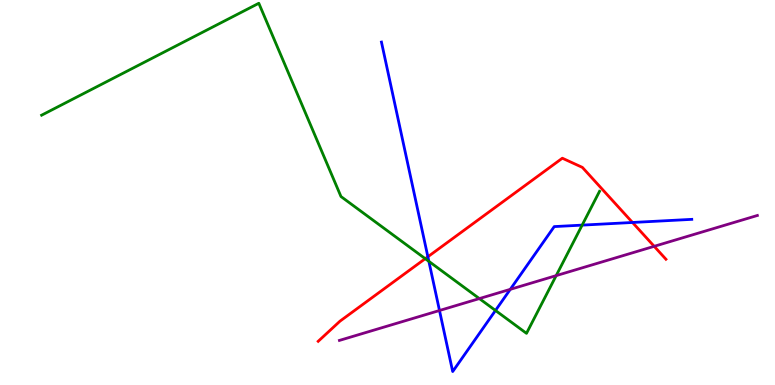[{'lines': ['blue', 'red'], 'intersections': [{'x': 5.52, 'y': 3.33}, {'x': 8.16, 'y': 4.22}]}, {'lines': ['green', 'red'], 'intersections': [{'x': 5.49, 'y': 3.28}]}, {'lines': ['purple', 'red'], 'intersections': [{'x': 8.44, 'y': 3.6}]}, {'lines': ['blue', 'green'], 'intersections': [{'x': 5.53, 'y': 3.21}, {'x': 6.39, 'y': 1.94}, {'x': 7.51, 'y': 4.15}]}, {'lines': ['blue', 'purple'], 'intersections': [{'x': 5.67, 'y': 1.93}, {'x': 6.58, 'y': 2.48}]}, {'lines': ['green', 'purple'], 'intersections': [{'x': 6.19, 'y': 2.24}, {'x': 7.18, 'y': 2.84}]}]